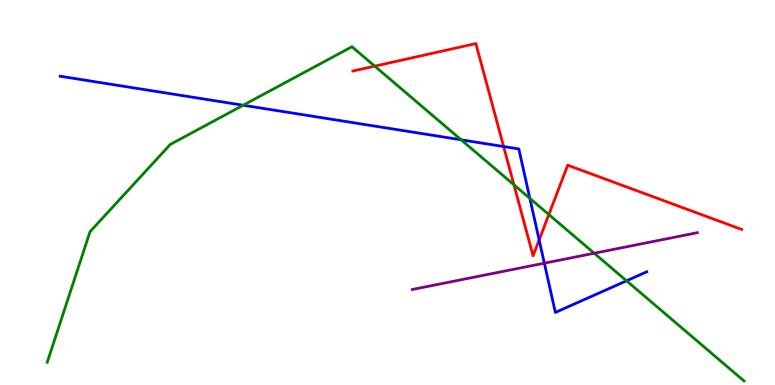[{'lines': ['blue', 'red'], 'intersections': [{'x': 6.5, 'y': 6.19}, {'x': 6.96, 'y': 3.77}]}, {'lines': ['green', 'red'], 'intersections': [{'x': 4.84, 'y': 8.28}, {'x': 6.63, 'y': 5.2}, {'x': 7.08, 'y': 4.43}]}, {'lines': ['purple', 'red'], 'intersections': []}, {'lines': ['blue', 'green'], 'intersections': [{'x': 3.14, 'y': 7.27}, {'x': 5.95, 'y': 6.37}, {'x': 6.84, 'y': 4.85}, {'x': 8.08, 'y': 2.71}]}, {'lines': ['blue', 'purple'], 'intersections': [{'x': 7.02, 'y': 3.16}]}, {'lines': ['green', 'purple'], 'intersections': [{'x': 7.67, 'y': 3.42}]}]